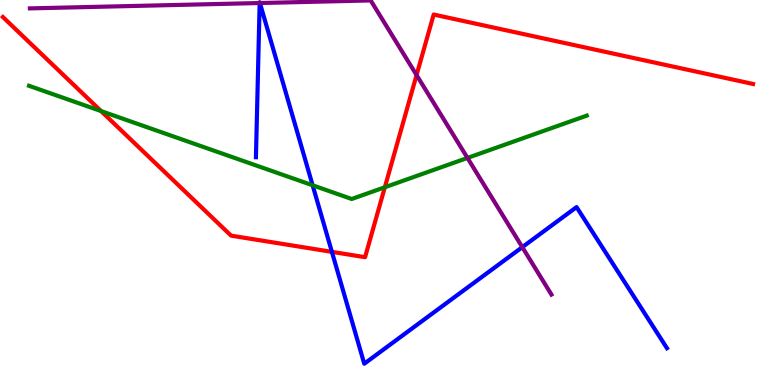[{'lines': ['blue', 'red'], 'intersections': [{'x': 4.28, 'y': 3.46}]}, {'lines': ['green', 'red'], 'intersections': [{'x': 1.3, 'y': 7.12}, {'x': 4.97, 'y': 5.14}]}, {'lines': ['purple', 'red'], 'intersections': [{'x': 5.38, 'y': 8.05}]}, {'lines': ['blue', 'green'], 'intersections': [{'x': 4.03, 'y': 5.19}]}, {'lines': ['blue', 'purple'], 'intersections': [{'x': 3.35, 'y': 9.92}, {'x': 3.35, 'y': 9.92}, {'x': 6.74, 'y': 3.58}]}, {'lines': ['green', 'purple'], 'intersections': [{'x': 6.03, 'y': 5.9}]}]